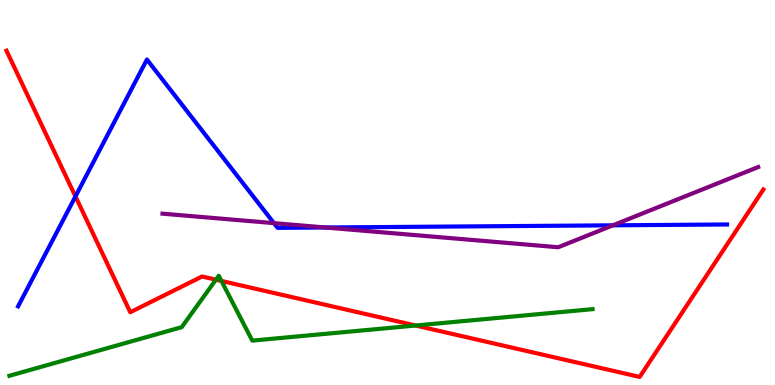[{'lines': ['blue', 'red'], 'intersections': [{'x': 0.974, 'y': 4.9}]}, {'lines': ['green', 'red'], 'intersections': [{'x': 2.79, 'y': 2.74}, {'x': 2.86, 'y': 2.7}, {'x': 5.36, 'y': 1.55}]}, {'lines': ['purple', 'red'], 'intersections': []}, {'lines': ['blue', 'green'], 'intersections': []}, {'lines': ['blue', 'purple'], 'intersections': [{'x': 3.53, 'y': 4.2}, {'x': 4.2, 'y': 4.09}, {'x': 7.91, 'y': 4.15}]}, {'lines': ['green', 'purple'], 'intersections': []}]